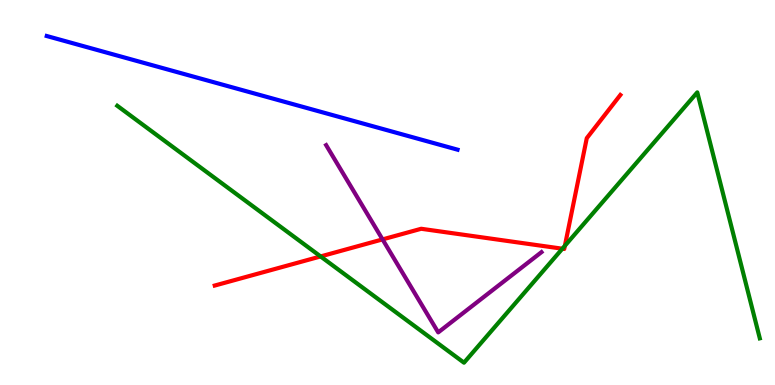[{'lines': ['blue', 'red'], 'intersections': []}, {'lines': ['green', 'red'], 'intersections': [{'x': 4.14, 'y': 3.34}, {'x': 7.26, 'y': 3.54}, {'x': 7.29, 'y': 3.62}]}, {'lines': ['purple', 'red'], 'intersections': [{'x': 4.94, 'y': 3.78}]}, {'lines': ['blue', 'green'], 'intersections': []}, {'lines': ['blue', 'purple'], 'intersections': []}, {'lines': ['green', 'purple'], 'intersections': []}]